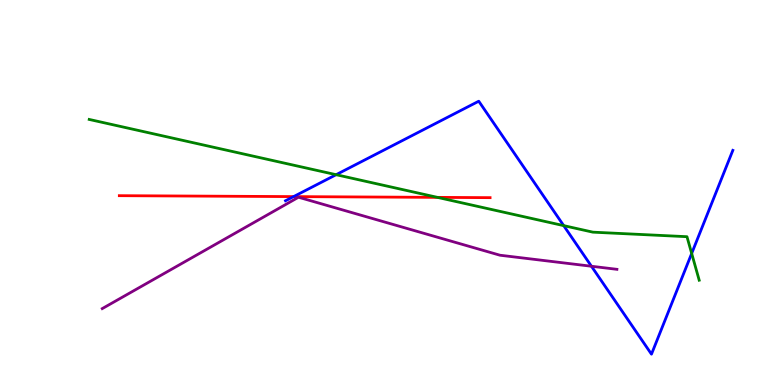[{'lines': ['blue', 'red'], 'intersections': [{'x': 3.79, 'y': 4.89}]}, {'lines': ['green', 'red'], 'intersections': [{'x': 5.64, 'y': 4.87}]}, {'lines': ['purple', 'red'], 'intersections': []}, {'lines': ['blue', 'green'], 'intersections': [{'x': 4.34, 'y': 5.46}, {'x': 7.27, 'y': 4.14}, {'x': 8.92, 'y': 3.42}]}, {'lines': ['blue', 'purple'], 'intersections': [{'x': 7.63, 'y': 3.08}]}, {'lines': ['green', 'purple'], 'intersections': []}]